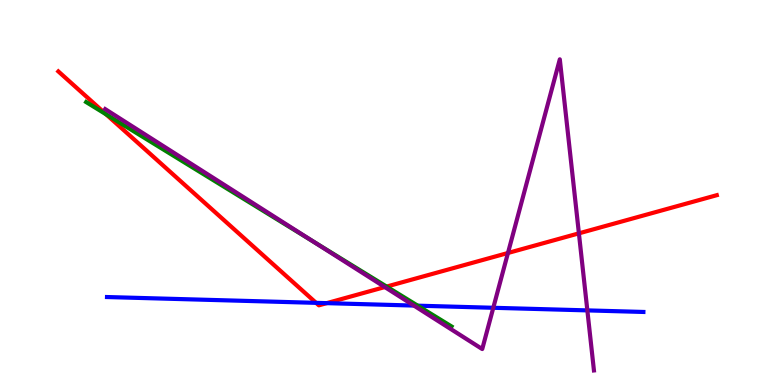[{'lines': ['blue', 'red'], 'intersections': [{'x': 4.08, 'y': 2.13}, {'x': 4.22, 'y': 2.13}]}, {'lines': ['green', 'red'], 'intersections': [{'x': 1.37, 'y': 7.03}, {'x': 4.99, 'y': 2.56}]}, {'lines': ['purple', 'red'], 'intersections': [{'x': 4.97, 'y': 2.54}, {'x': 6.55, 'y': 3.43}, {'x': 7.47, 'y': 3.94}]}, {'lines': ['blue', 'green'], 'intersections': [{'x': 5.39, 'y': 2.06}]}, {'lines': ['blue', 'purple'], 'intersections': [{'x': 5.34, 'y': 2.06}, {'x': 6.37, 'y': 2.01}, {'x': 7.58, 'y': 1.94}]}, {'lines': ['green', 'purple'], 'intersections': [{'x': 4.05, 'y': 3.72}]}]